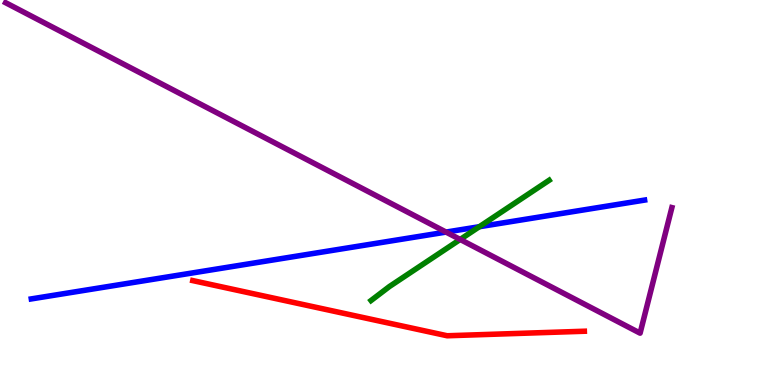[{'lines': ['blue', 'red'], 'intersections': []}, {'lines': ['green', 'red'], 'intersections': []}, {'lines': ['purple', 'red'], 'intersections': []}, {'lines': ['blue', 'green'], 'intersections': [{'x': 6.18, 'y': 4.11}]}, {'lines': ['blue', 'purple'], 'intersections': [{'x': 5.76, 'y': 3.97}]}, {'lines': ['green', 'purple'], 'intersections': [{'x': 5.94, 'y': 3.78}]}]